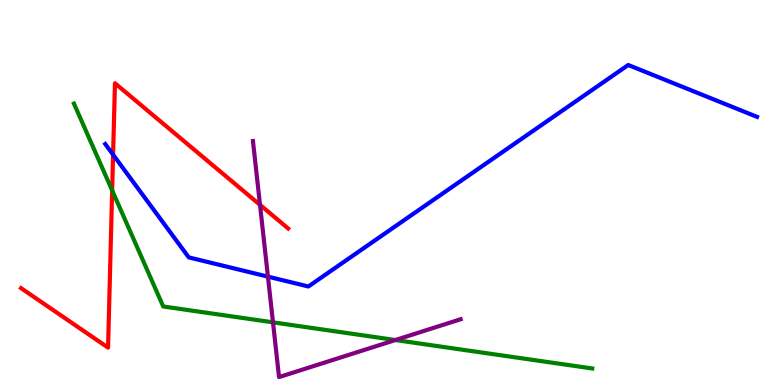[{'lines': ['blue', 'red'], 'intersections': [{'x': 1.46, 'y': 5.98}]}, {'lines': ['green', 'red'], 'intersections': [{'x': 1.45, 'y': 5.05}]}, {'lines': ['purple', 'red'], 'intersections': [{'x': 3.35, 'y': 4.68}]}, {'lines': ['blue', 'green'], 'intersections': []}, {'lines': ['blue', 'purple'], 'intersections': [{'x': 3.46, 'y': 2.81}]}, {'lines': ['green', 'purple'], 'intersections': [{'x': 3.52, 'y': 1.63}, {'x': 5.1, 'y': 1.17}]}]